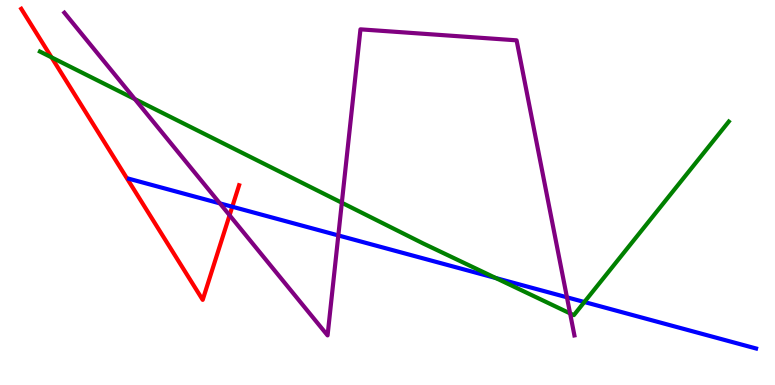[{'lines': ['blue', 'red'], 'intersections': [{'x': 3.0, 'y': 4.63}]}, {'lines': ['green', 'red'], 'intersections': [{'x': 0.665, 'y': 8.51}]}, {'lines': ['purple', 'red'], 'intersections': [{'x': 2.96, 'y': 4.41}]}, {'lines': ['blue', 'green'], 'intersections': [{'x': 6.4, 'y': 2.78}, {'x': 7.54, 'y': 2.16}]}, {'lines': ['blue', 'purple'], 'intersections': [{'x': 2.84, 'y': 4.72}, {'x': 4.37, 'y': 3.89}, {'x': 7.32, 'y': 2.28}]}, {'lines': ['green', 'purple'], 'intersections': [{'x': 1.74, 'y': 7.43}, {'x': 4.41, 'y': 4.73}, {'x': 7.36, 'y': 1.86}]}]